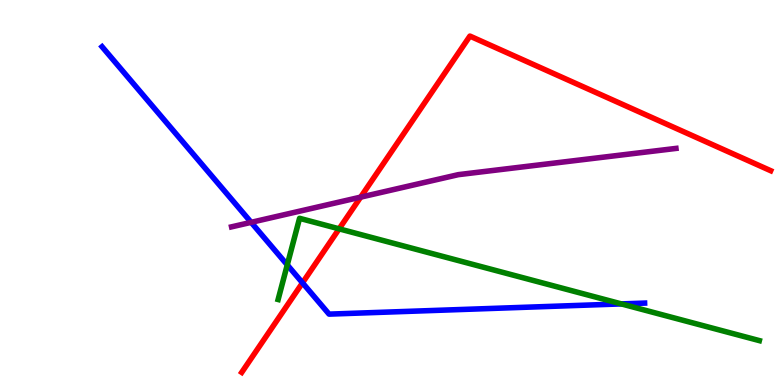[{'lines': ['blue', 'red'], 'intersections': [{'x': 3.9, 'y': 2.65}]}, {'lines': ['green', 'red'], 'intersections': [{'x': 4.38, 'y': 4.06}]}, {'lines': ['purple', 'red'], 'intersections': [{'x': 4.65, 'y': 4.88}]}, {'lines': ['blue', 'green'], 'intersections': [{'x': 3.71, 'y': 3.12}, {'x': 8.02, 'y': 2.11}]}, {'lines': ['blue', 'purple'], 'intersections': [{'x': 3.24, 'y': 4.22}]}, {'lines': ['green', 'purple'], 'intersections': []}]